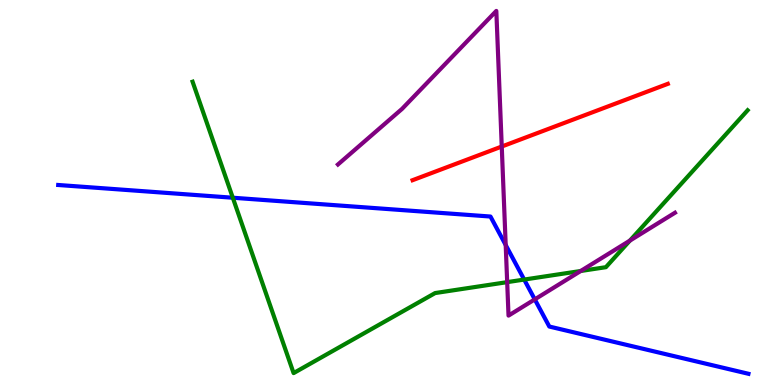[{'lines': ['blue', 'red'], 'intersections': []}, {'lines': ['green', 'red'], 'intersections': []}, {'lines': ['purple', 'red'], 'intersections': [{'x': 6.47, 'y': 6.19}]}, {'lines': ['blue', 'green'], 'intersections': [{'x': 3.0, 'y': 4.86}, {'x': 6.76, 'y': 2.74}]}, {'lines': ['blue', 'purple'], 'intersections': [{'x': 6.53, 'y': 3.64}, {'x': 6.9, 'y': 2.22}]}, {'lines': ['green', 'purple'], 'intersections': [{'x': 6.54, 'y': 2.67}, {'x': 7.49, 'y': 2.96}, {'x': 8.13, 'y': 3.75}]}]